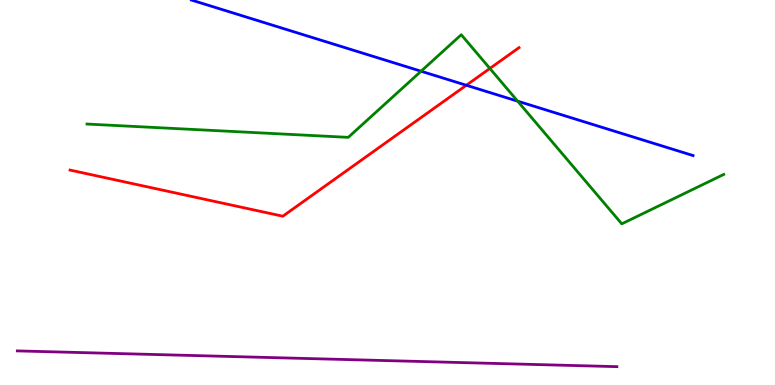[{'lines': ['blue', 'red'], 'intersections': [{'x': 6.02, 'y': 7.79}]}, {'lines': ['green', 'red'], 'intersections': [{'x': 6.32, 'y': 8.22}]}, {'lines': ['purple', 'red'], 'intersections': []}, {'lines': ['blue', 'green'], 'intersections': [{'x': 5.43, 'y': 8.15}, {'x': 6.68, 'y': 7.37}]}, {'lines': ['blue', 'purple'], 'intersections': []}, {'lines': ['green', 'purple'], 'intersections': []}]